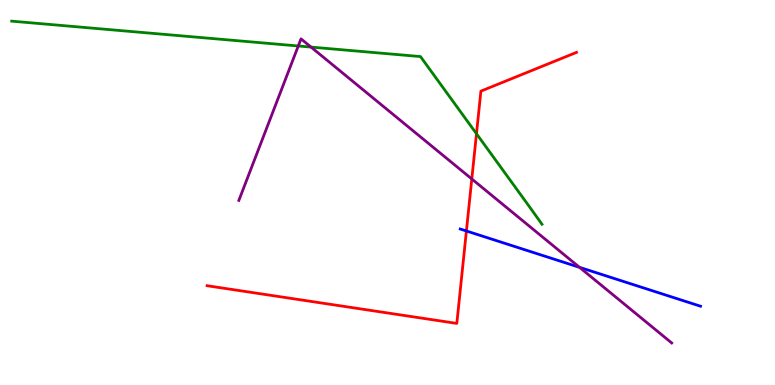[{'lines': ['blue', 'red'], 'intersections': [{'x': 6.02, 'y': 4.0}]}, {'lines': ['green', 'red'], 'intersections': [{'x': 6.15, 'y': 6.53}]}, {'lines': ['purple', 'red'], 'intersections': [{'x': 6.09, 'y': 5.35}]}, {'lines': ['blue', 'green'], 'intersections': []}, {'lines': ['blue', 'purple'], 'intersections': [{'x': 7.48, 'y': 3.06}]}, {'lines': ['green', 'purple'], 'intersections': [{'x': 3.85, 'y': 8.81}, {'x': 4.01, 'y': 8.78}]}]